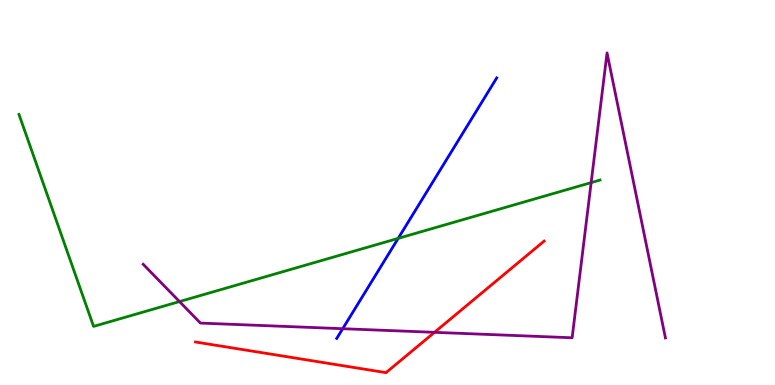[{'lines': ['blue', 'red'], 'intersections': []}, {'lines': ['green', 'red'], 'intersections': []}, {'lines': ['purple', 'red'], 'intersections': [{'x': 5.61, 'y': 1.37}]}, {'lines': ['blue', 'green'], 'intersections': [{'x': 5.14, 'y': 3.81}]}, {'lines': ['blue', 'purple'], 'intersections': [{'x': 4.42, 'y': 1.46}]}, {'lines': ['green', 'purple'], 'intersections': [{'x': 2.32, 'y': 2.17}, {'x': 7.63, 'y': 5.26}]}]